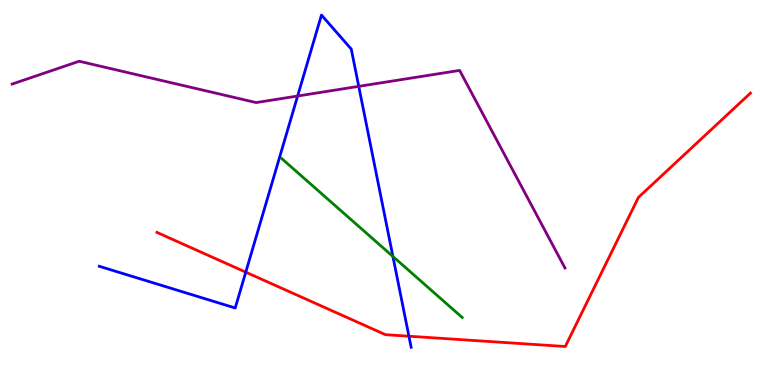[{'lines': ['blue', 'red'], 'intersections': [{'x': 3.17, 'y': 2.93}, {'x': 5.28, 'y': 1.27}]}, {'lines': ['green', 'red'], 'intersections': []}, {'lines': ['purple', 'red'], 'intersections': []}, {'lines': ['blue', 'green'], 'intersections': [{'x': 5.07, 'y': 3.34}]}, {'lines': ['blue', 'purple'], 'intersections': [{'x': 3.84, 'y': 7.51}, {'x': 4.63, 'y': 7.76}]}, {'lines': ['green', 'purple'], 'intersections': []}]